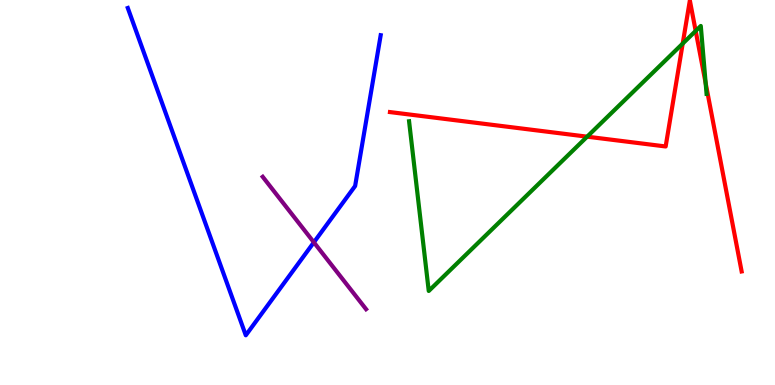[{'lines': ['blue', 'red'], 'intersections': []}, {'lines': ['green', 'red'], 'intersections': [{'x': 7.58, 'y': 6.45}, {'x': 8.81, 'y': 8.87}, {'x': 8.98, 'y': 9.2}, {'x': 9.11, 'y': 7.84}]}, {'lines': ['purple', 'red'], 'intersections': []}, {'lines': ['blue', 'green'], 'intersections': []}, {'lines': ['blue', 'purple'], 'intersections': [{'x': 4.05, 'y': 3.71}]}, {'lines': ['green', 'purple'], 'intersections': []}]